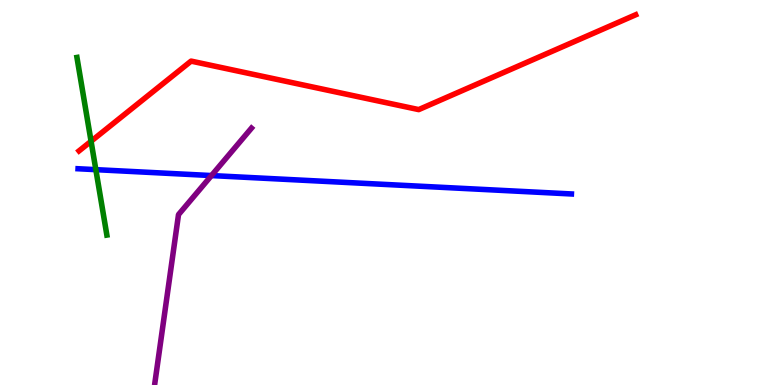[{'lines': ['blue', 'red'], 'intersections': []}, {'lines': ['green', 'red'], 'intersections': [{'x': 1.18, 'y': 6.33}]}, {'lines': ['purple', 'red'], 'intersections': []}, {'lines': ['blue', 'green'], 'intersections': [{'x': 1.24, 'y': 5.59}]}, {'lines': ['blue', 'purple'], 'intersections': [{'x': 2.73, 'y': 5.44}]}, {'lines': ['green', 'purple'], 'intersections': []}]